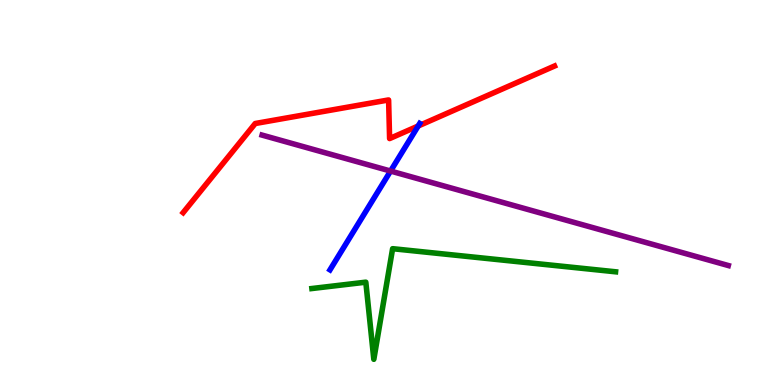[{'lines': ['blue', 'red'], 'intersections': [{'x': 5.4, 'y': 6.73}]}, {'lines': ['green', 'red'], 'intersections': []}, {'lines': ['purple', 'red'], 'intersections': []}, {'lines': ['blue', 'green'], 'intersections': []}, {'lines': ['blue', 'purple'], 'intersections': [{'x': 5.04, 'y': 5.56}]}, {'lines': ['green', 'purple'], 'intersections': []}]